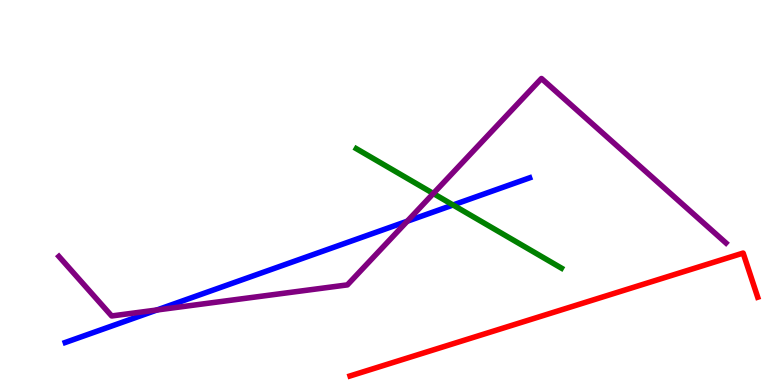[{'lines': ['blue', 'red'], 'intersections': []}, {'lines': ['green', 'red'], 'intersections': []}, {'lines': ['purple', 'red'], 'intersections': []}, {'lines': ['blue', 'green'], 'intersections': [{'x': 5.85, 'y': 4.68}]}, {'lines': ['blue', 'purple'], 'intersections': [{'x': 2.03, 'y': 1.95}, {'x': 5.25, 'y': 4.25}]}, {'lines': ['green', 'purple'], 'intersections': [{'x': 5.59, 'y': 4.97}]}]